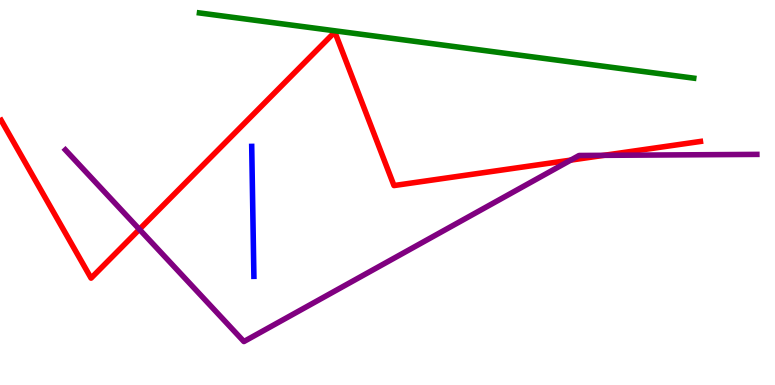[{'lines': ['blue', 'red'], 'intersections': []}, {'lines': ['green', 'red'], 'intersections': []}, {'lines': ['purple', 'red'], 'intersections': [{'x': 1.8, 'y': 4.04}, {'x': 7.36, 'y': 5.84}, {'x': 7.79, 'y': 5.97}]}, {'lines': ['blue', 'green'], 'intersections': []}, {'lines': ['blue', 'purple'], 'intersections': []}, {'lines': ['green', 'purple'], 'intersections': []}]